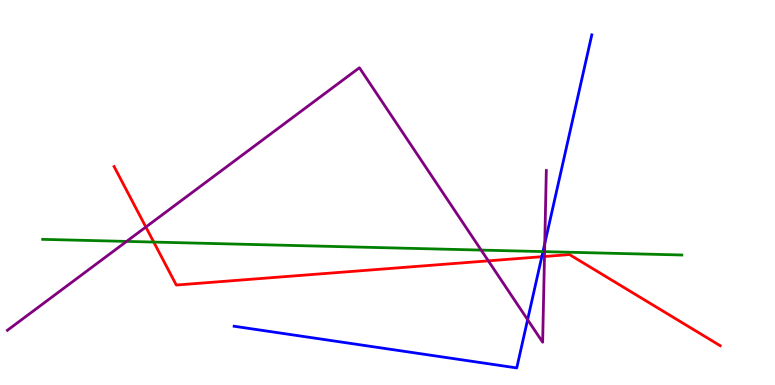[{'lines': ['blue', 'red'], 'intersections': [{'x': 6.99, 'y': 3.33}]}, {'lines': ['green', 'red'], 'intersections': [{'x': 1.98, 'y': 3.71}]}, {'lines': ['purple', 'red'], 'intersections': [{'x': 1.88, 'y': 4.1}, {'x': 6.3, 'y': 3.22}, {'x': 7.03, 'y': 3.34}]}, {'lines': ['blue', 'green'], 'intersections': [{'x': 7.01, 'y': 3.46}]}, {'lines': ['blue', 'purple'], 'intersections': [{'x': 6.81, 'y': 1.7}, {'x': 7.03, 'y': 3.67}]}, {'lines': ['green', 'purple'], 'intersections': [{'x': 1.63, 'y': 3.73}, {'x': 6.21, 'y': 3.5}, {'x': 7.03, 'y': 3.46}]}]